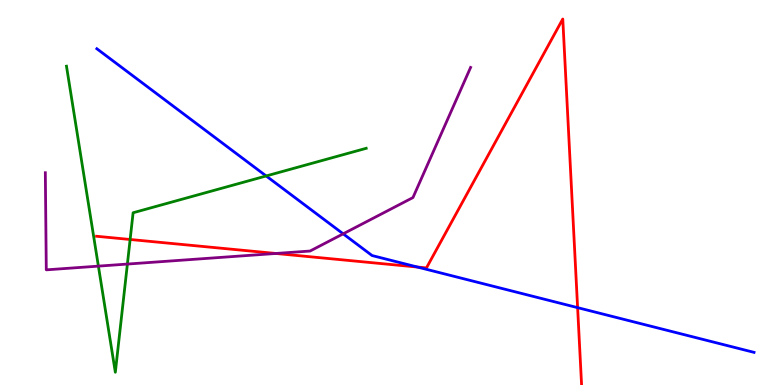[{'lines': ['blue', 'red'], 'intersections': [{'x': 5.39, 'y': 3.06}, {'x': 7.45, 'y': 2.01}]}, {'lines': ['green', 'red'], 'intersections': [{'x': 1.68, 'y': 3.78}]}, {'lines': ['purple', 'red'], 'intersections': [{'x': 3.56, 'y': 3.42}]}, {'lines': ['blue', 'green'], 'intersections': [{'x': 3.43, 'y': 5.43}]}, {'lines': ['blue', 'purple'], 'intersections': [{'x': 4.43, 'y': 3.93}]}, {'lines': ['green', 'purple'], 'intersections': [{'x': 1.27, 'y': 3.09}, {'x': 1.64, 'y': 3.14}]}]